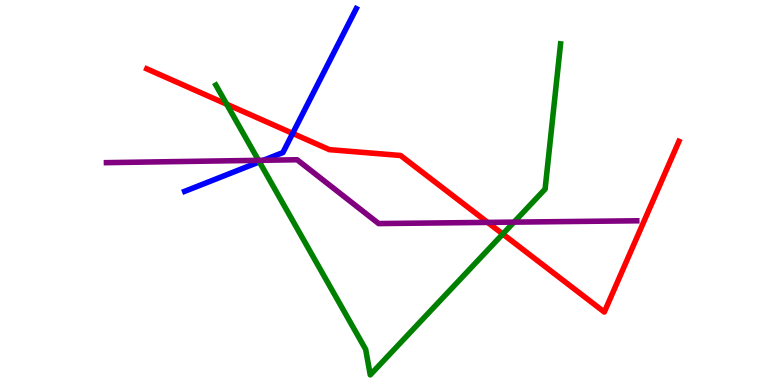[{'lines': ['blue', 'red'], 'intersections': [{'x': 3.78, 'y': 6.54}]}, {'lines': ['green', 'red'], 'intersections': [{'x': 2.93, 'y': 7.29}, {'x': 6.49, 'y': 3.92}]}, {'lines': ['purple', 'red'], 'intersections': [{'x': 6.29, 'y': 4.22}]}, {'lines': ['blue', 'green'], 'intersections': [{'x': 3.35, 'y': 5.8}]}, {'lines': ['blue', 'purple'], 'intersections': [{'x': 3.4, 'y': 5.84}]}, {'lines': ['green', 'purple'], 'intersections': [{'x': 3.34, 'y': 5.84}, {'x': 6.63, 'y': 4.23}]}]